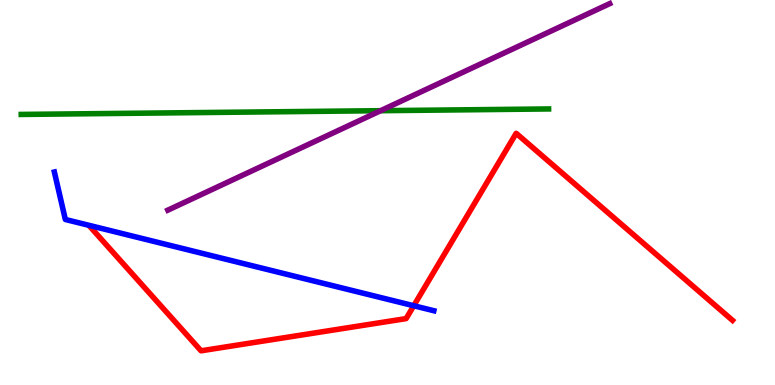[{'lines': ['blue', 'red'], 'intersections': [{'x': 5.34, 'y': 2.06}]}, {'lines': ['green', 'red'], 'intersections': []}, {'lines': ['purple', 'red'], 'intersections': []}, {'lines': ['blue', 'green'], 'intersections': []}, {'lines': ['blue', 'purple'], 'intersections': []}, {'lines': ['green', 'purple'], 'intersections': [{'x': 4.91, 'y': 7.12}]}]